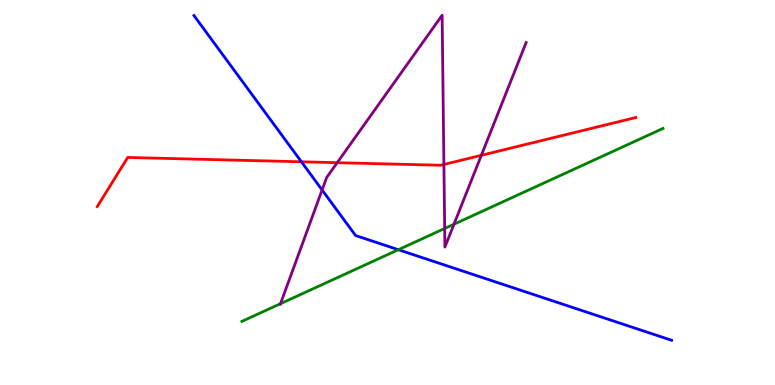[{'lines': ['blue', 'red'], 'intersections': [{'x': 3.89, 'y': 5.8}]}, {'lines': ['green', 'red'], 'intersections': []}, {'lines': ['purple', 'red'], 'intersections': [{'x': 4.35, 'y': 5.77}, {'x': 5.73, 'y': 5.73}, {'x': 6.21, 'y': 5.97}]}, {'lines': ['blue', 'green'], 'intersections': [{'x': 5.14, 'y': 3.51}]}, {'lines': ['blue', 'purple'], 'intersections': [{'x': 4.16, 'y': 5.07}]}, {'lines': ['green', 'purple'], 'intersections': [{'x': 3.62, 'y': 2.11}, {'x': 5.74, 'y': 4.07}, {'x': 5.86, 'y': 4.18}]}]